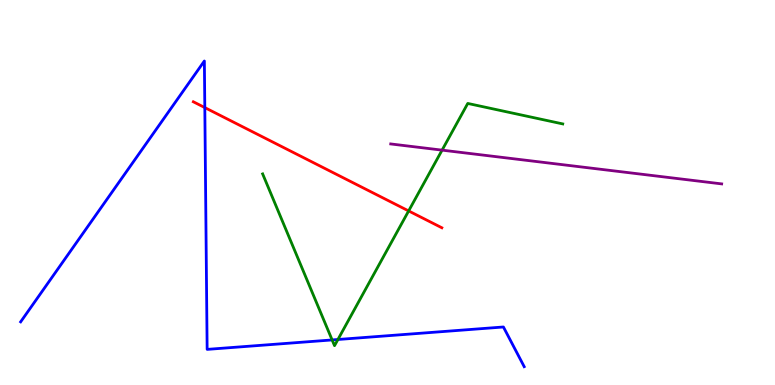[{'lines': ['blue', 'red'], 'intersections': [{'x': 2.64, 'y': 7.21}]}, {'lines': ['green', 'red'], 'intersections': [{'x': 5.27, 'y': 4.52}]}, {'lines': ['purple', 'red'], 'intersections': []}, {'lines': ['blue', 'green'], 'intersections': [{'x': 4.29, 'y': 1.17}, {'x': 4.36, 'y': 1.18}]}, {'lines': ['blue', 'purple'], 'intersections': []}, {'lines': ['green', 'purple'], 'intersections': [{'x': 5.7, 'y': 6.1}]}]